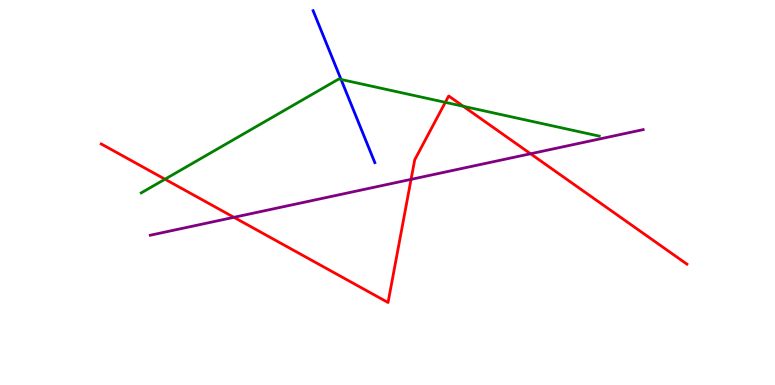[{'lines': ['blue', 'red'], 'intersections': []}, {'lines': ['green', 'red'], 'intersections': [{'x': 2.13, 'y': 5.35}, {'x': 5.75, 'y': 7.34}, {'x': 5.98, 'y': 7.24}]}, {'lines': ['purple', 'red'], 'intersections': [{'x': 3.02, 'y': 4.36}, {'x': 5.3, 'y': 5.34}, {'x': 6.85, 'y': 6.01}]}, {'lines': ['blue', 'green'], 'intersections': [{'x': 4.4, 'y': 7.94}]}, {'lines': ['blue', 'purple'], 'intersections': []}, {'lines': ['green', 'purple'], 'intersections': []}]